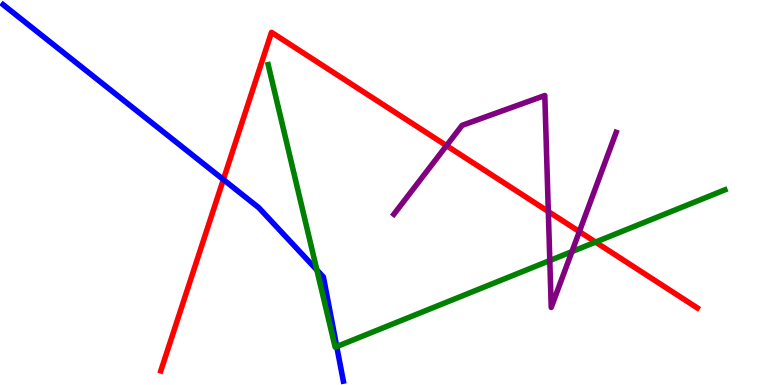[{'lines': ['blue', 'red'], 'intersections': [{'x': 2.88, 'y': 5.34}]}, {'lines': ['green', 'red'], 'intersections': [{'x': 7.68, 'y': 3.71}]}, {'lines': ['purple', 'red'], 'intersections': [{'x': 5.76, 'y': 6.22}, {'x': 7.08, 'y': 4.51}, {'x': 7.48, 'y': 3.98}]}, {'lines': ['blue', 'green'], 'intersections': [{'x': 4.09, 'y': 2.99}, {'x': 4.34, 'y': 0.999}]}, {'lines': ['blue', 'purple'], 'intersections': []}, {'lines': ['green', 'purple'], 'intersections': [{'x': 7.09, 'y': 3.23}, {'x': 7.38, 'y': 3.46}]}]